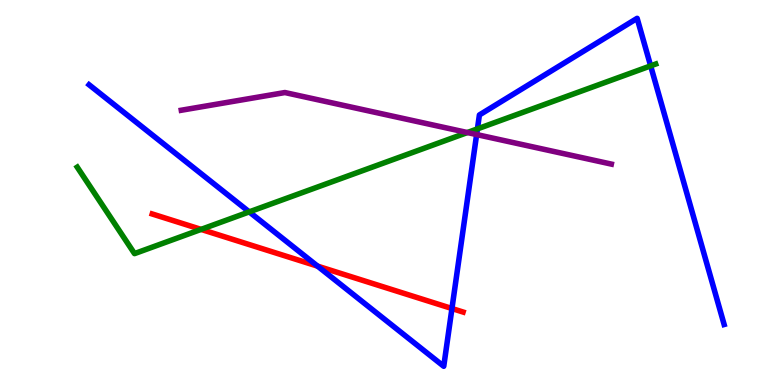[{'lines': ['blue', 'red'], 'intersections': [{'x': 4.1, 'y': 3.09}, {'x': 5.83, 'y': 1.99}]}, {'lines': ['green', 'red'], 'intersections': [{'x': 2.59, 'y': 4.04}]}, {'lines': ['purple', 'red'], 'intersections': []}, {'lines': ['blue', 'green'], 'intersections': [{'x': 3.22, 'y': 4.5}, {'x': 6.16, 'y': 6.65}, {'x': 8.4, 'y': 8.29}]}, {'lines': ['blue', 'purple'], 'intersections': [{'x': 6.15, 'y': 6.5}]}, {'lines': ['green', 'purple'], 'intersections': [{'x': 6.03, 'y': 6.56}]}]